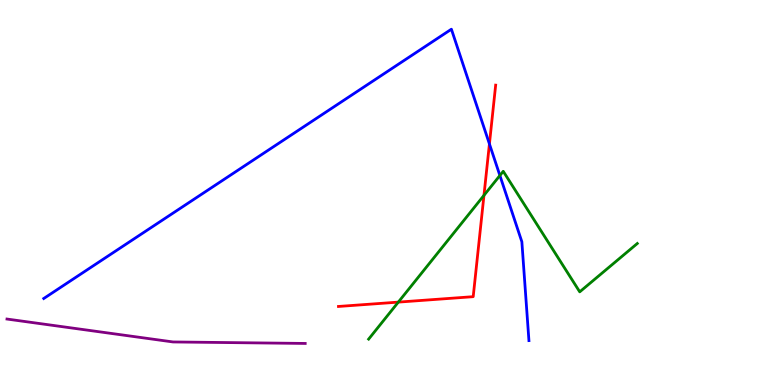[{'lines': ['blue', 'red'], 'intersections': [{'x': 6.32, 'y': 6.26}]}, {'lines': ['green', 'red'], 'intersections': [{'x': 5.14, 'y': 2.15}, {'x': 6.24, 'y': 4.93}]}, {'lines': ['purple', 'red'], 'intersections': []}, {'lines': ['blue', 'green'], 'intersections': [{'x': 6.45, 'y': 5.44}]}, {'lines': ['blue', 'purple'], 'intersections': []}, {'lines': ['green', 'purple'], 'intersections': []}]